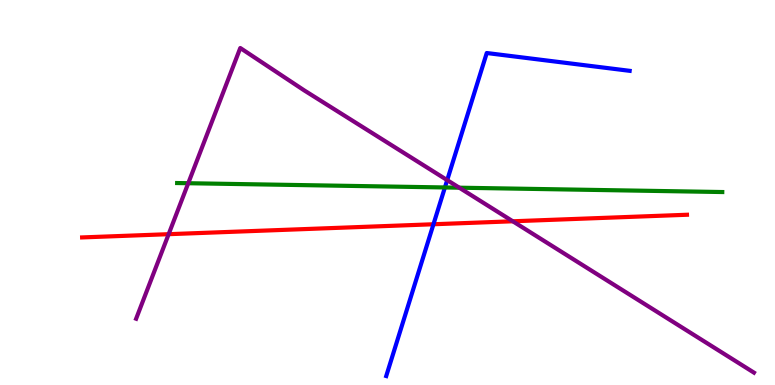[{'lines': ['blue', 'red'], 'intersections': [{'x': 5.59, 'y': 4.18}]}, {'lines': ['green', 'red'], 'intersections': []}, {'lines': ['purple', 'red'], 'intersections': [{'x': 2.18, 'y': 3.92}, {'x': 6.62, 'y': 4.25}]}, {'lines': ['blue', 'green'], 'intersections': [{'x': 5.74, 'y': 5.13}]}, {'lines': ['blue', 'purple'], 'intersections': [{'x': 5.77, 'y': 5.32}]}, {'lines': ['green', 'purple'], 'intersections': [{'x': 2.43, 'y': 5.24}, {'x': 5.93, 'y': 5.12}]}]